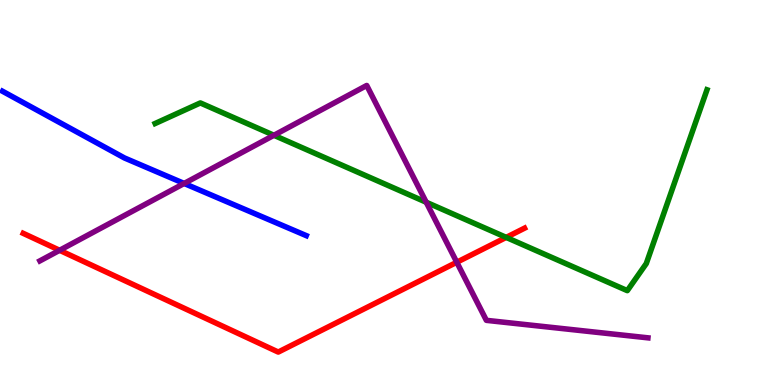[{'lines': ['blue', 'red'], 'intersections': []}, {'lines': ['green', 'red'], 'intersections': [{'x': 6.53, 'y': 3.83}]}, {'lines': ['purple', 'red'], 'intersections': [{'x': 0.769, 'y': 3.5}, {'x': 5.89, 'y': 3.19}]}, {'lines': ['blue', 'green'], 'intersections': []}, {'lines': ['blue', 'purple'], 'intersections': [{'x': 2.38, 'y': 5.23}]}, {'lines': ['green', 'purple'], 'intersections': [{'x': 3.53, 'y': 6.49}, {'x': 5.5, 'y': 4.75}]}]